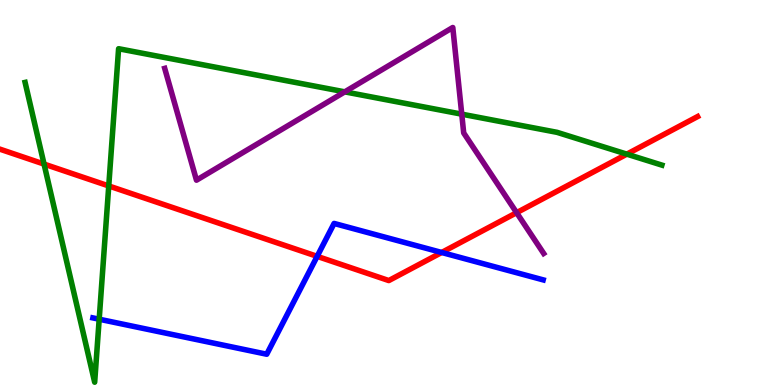[{'lines': ['blue', 'red'], 'intersections': [{'x': 4.09, 'y': 3.34}, {'x': 5.7, 'y': 3.44}]}, {'lines': ['green', 'red'], 'intersections': [{'x': 0.568, 'y': 5.74}, {'x': 1.4, 'y': 5.17}, {'x': 8.09, 'y': 6.0}]}, {'lines': ['purple', 'red'], 'intersections': [{'x': 6.67, 'y': 4.48}]}, {'lines': ['blue', 'green'], 'intersections': [{'x': 1.28, 'y': 1.71}]}, {'lines': ['blue', 'purple'], 'intersections': []}, {'lines': ['green', 'purple'], 'intersections': [{'x': 4.45, 'y': 7.61}, {'x': 5.96, 'y': 7.03}]}]